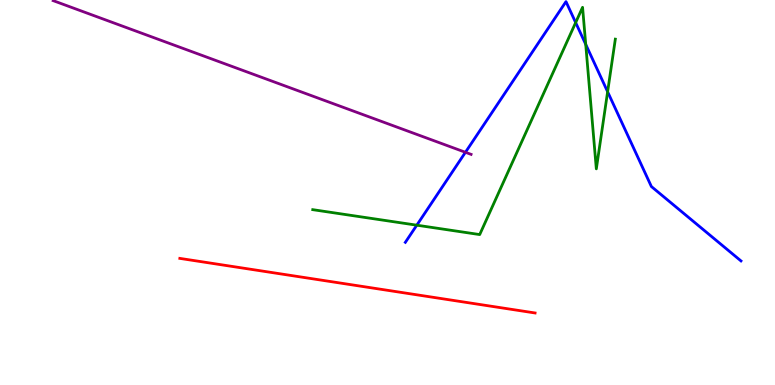[{'lines': ['blue', 'red'], 'intersections': []}, {'lines': ['green', 'red'], 'intersections': []}, {'lines': ['purple', 'red'], 'intersections': []}, {'lines': ['blue', 'green'], 'intersections': [{'x': 5.38, 'y': 4.15}, {'x': 7.43, 'y': 9.41}, {'x': 7.56, 'y': 8.85}, {'x': 7.84, 'y': 7.62}]}, {'lines': ['blue', 'purple'], 'intersections': [{'x': 6.01, 'y': 6.04}]}, {'lines': ['green', 'purple'], 'intersections': []}]